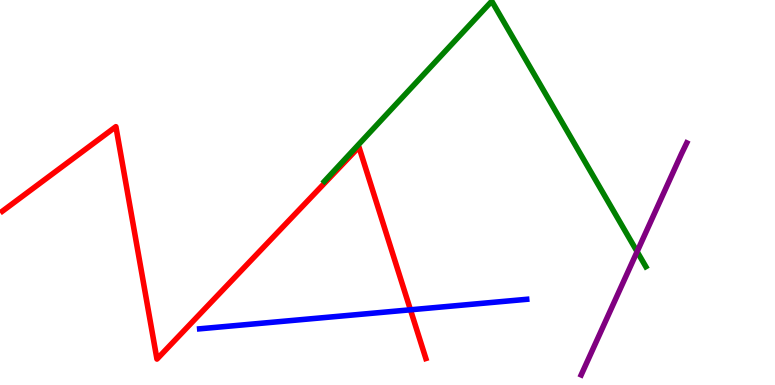[{'lines': ['blue', 'red'], 'intersections': [{'x': 5.3, 'y': 1.95}]}, {'lines': ['green', 'red'], 'intersections': []}, {'lines': ['purple', 'red'], 'intersections': []}, {'lines': ['blue', 'green'], 'intersections': []}, {'lines': ['blue', 'purple'], 'intersections': []}, {'lines': ['green', 'purple'], 'intersections': [{'x': 8.22, 'y': 3.46}]}]